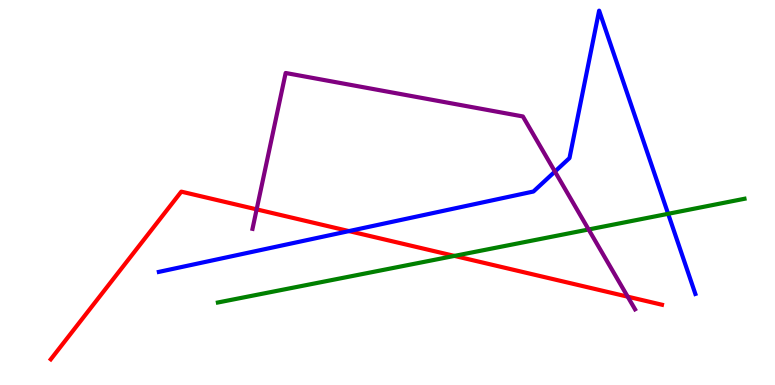[{'lines': ['blue', 'red'], 'intersections': [{'x': 4.5, 'y': 4.0}]}, {'lines': ['green', 'red'], 'intersections': [{'x': 5.86, 'y': 3.35}]}, {'lines': ['purple', 'red'], 'intersections': [{'x': 3.31, 'y': 4.56}, {'x': 8.1, 'y': 2.29}]}, {'lines': ['blue', 'green'], 'intersections': [{'x': 8.62, 'y': 4.45}]}, {'lines': ['blue', 'purple'], 'intersections': [{'x': 7.16, 'y': 5.54}]}, {'lines': ['green', 'purple'], 'intersections': [{'x': 7.59, 'y': 4.04}]}]